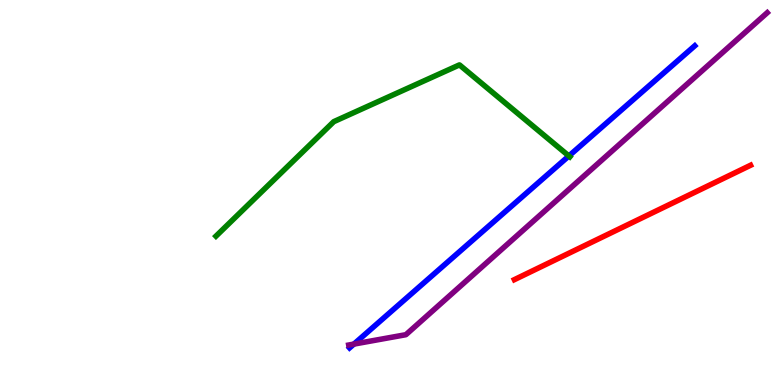[{'lines': ['blue', 'red'], 'intersections': []}, {'lines': ['green', 'red'], 'intersections': []}, {'lines': ['purple', 'red'], 'intersections': []}, {'lines': ['blue', 'green'], 'intersections': [{'x': 7.34, 'y': 5.95}]}, {'lines': ['blue', 'purple'], 'intersections': [{'x': 4.57, 'y': 1.06}]}, {'lines': ['green', 'purple'], 'intersections': []}]